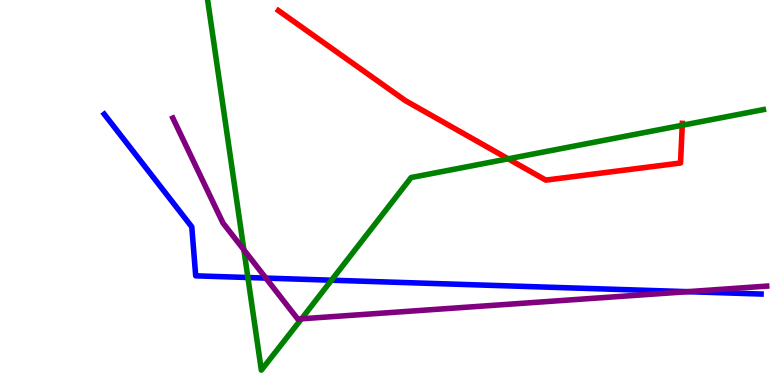[{'lines': ['blue', 'red'], 'intersections': []}, {'lines': ['green', 'red'], 'intersections': [{'x': 6.56, 'y': 5.87}, {'x': 8.8, 'y': 6.75}]}, {'lines': ['purple', 'red'], 'intersections': []}, {'lines': ['blue', 'green'], 'intersections': [{'x': 3.2, 'y': 2.79}, {'x': 4.28, 'y': 2.72}]}, {'lines': ['blue', 'purple'], 'intersections': [{'x': 3.43, 'y': 2.78}, {'x': 8.87, 'y': 2.42}]}, {'lines': ['green', 'purple'], 'intersections': [{'x': 3.15, 'y': 3.51}, {'x': 3.89, 'y': 1.72}]}]